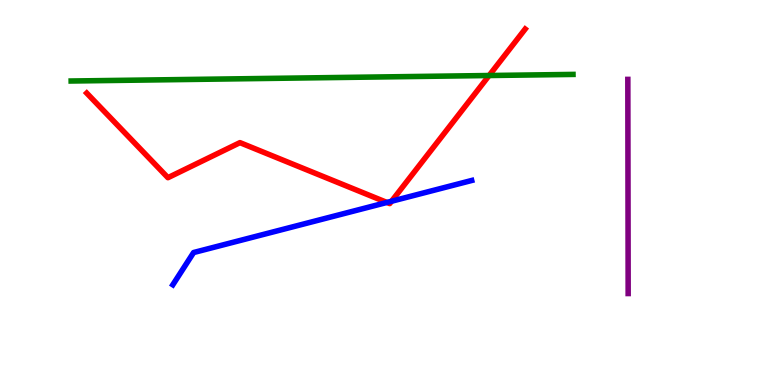[{'lines': ['blue', 'red'], 'intersections': [{'x': 4.99, 'y': 4.74}, {'x': 5.05, 'y': 4.77}]}, {'lines': ['green', 'red'], 'intersections': [{'x': 6.31, 'y': 8.04}]}, {'lines': ['purple', 'red'], 'intersections': []}, {'lines': ['blue', 'green'], 'intersections': []}, {'lines': ['blue', 'purple'], 'intersections': []}, {'lines': ['green', 'purple'], 'intersections': []}]